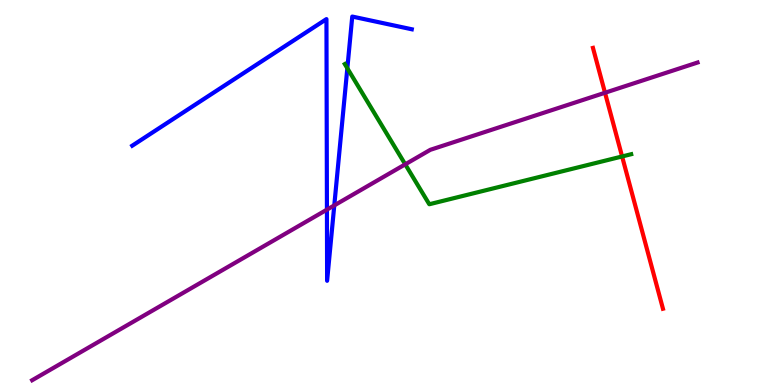[{'lines': ['blue', 'red'], 'intersections': []}, {'lines': ['green', 'red'], 'intersections': [{'x': 8.03, 'y': 5.94}]}, {'lines': ['purple', 'red'], 'intersections': [{'x': 7.81, 'y': 7.59}]}, {'lines': ['blue', 'green'], 'intersections': [{'x': 4.48, 'y': 8.23}]}, {'lines': ['blue', 'purple'], 'intersections': [{'x': 4.22, 'y': 4.55}, {'x': 4.31, 'y': 4.67}]}, {'lines': ['green', 'purple'], 'intersections': [{'x': 5.23, 'y': 5.73}]}]